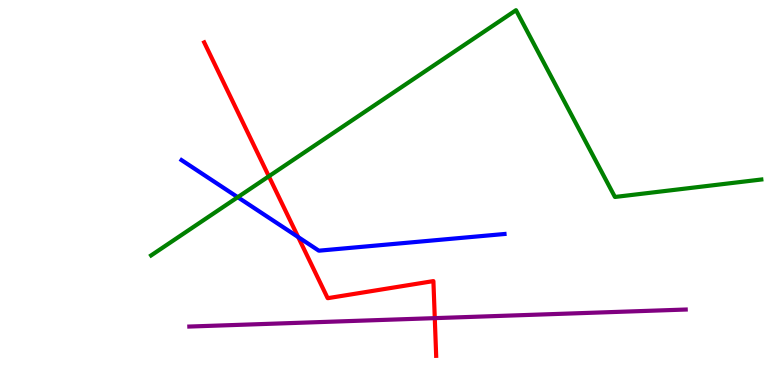[{'lines': ['blue', 'red'], 'intersections': [{'x': 3.85, 'y': 3.84}]}, {'lines': ['green', 'red'], 'intersections': [{'x': 3.47, 'y': 5.42}]}, {'lines': ['purple', 'red'], 'intersections': [{'x': 5.61, 'y': 1.74}]}, {'lines': ['blue', 'green'], 'intersections': [{'x': 3.07, 'y': 4.88}]}, {'lines': ['blue', 'purple'], 'intersections': []}, {'lines': ['green', 'purple'], 'intersections': []}]